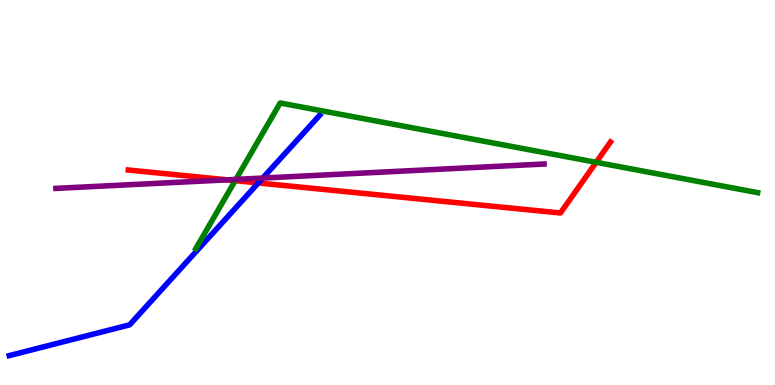[{'lines': ['blue', 'red'], 'intersections': [{'x': 3.33, 'y': 5.25}]}, {'lines': ['green', 'red'], 'intersections': [{'x': 3.03, 'y': 5.31}, {'x': 7.69, 'y': 5.78}]}, {'lines': ['purple', 'red'], 'intersections': [{'x': 2.93, 'y': 5.33}]}, {'lines': ['blue', 'green'], 'intersections': []}, {'lines': ['blue', 'purple'], 'intersections': [{'x': 3.39, 'y': 5.38}]}, {'lines': ['green', 'purple'], 'intersections': [{'x': 3.04, 'y': 5.34}]}]